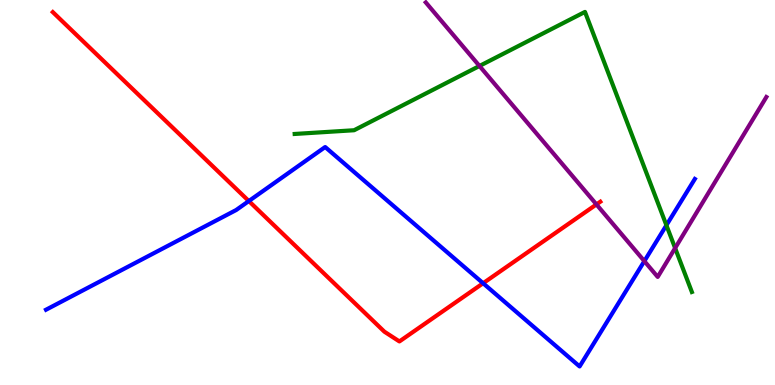[{'lines': ['blue', 'red'], 'intersections': [{'x': 3.21, 'y': 4.78}, {'x': 6.23, 'y': 2.64}]}, {'lines': ['green', 'red'], 'intersections': []}, {'lines': ['purple', 'red'], 'intersections': [{'x': 7.7, 'y': 4.69}]}, {'lines': ['blue', 'green'], 'intersections': [{'x': 8.6, 'y': 4.15}]}, {'lines': ['blue', 'purple'], 'intersections': [{'x': 8.31, 'y': 3.22}]}, {'lines': ['green', 'purple'], 'intersections': [{'x': 6.19, 'y': 8.29}, {'x': 8.71, 'y': 3.56}]}]